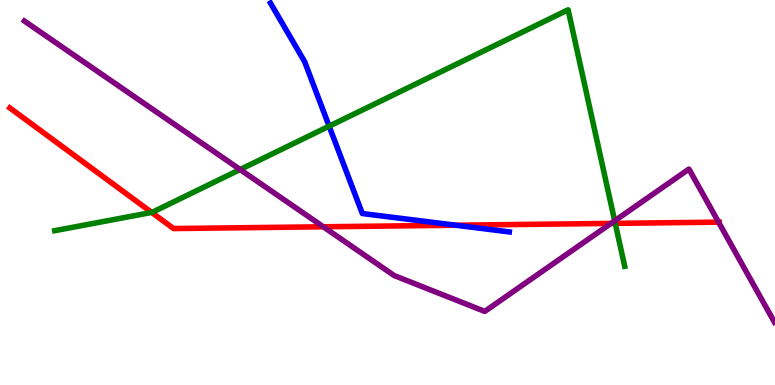[{'lines': ['blue', 'red'], 'intersections': [{'x': 5.88, 'y': 4.15}]}, {'lines': ['green', 'red'], 'intersections': [{'x': 1.96, 'y': 4.48}, {'x': 7.94, 'y': 4.2}]}, {'lines': ['purple', 'red'], 'intersections': [{'x': 4.17, 'y': 4.11}, {'x': 7.88, 'y': 4.2}, {'x': 9.27, 'y': 4.23}]}, {'lines': ['blue', 'green'], 'intersections': [{'x': 4.25, 'y': 6.72}]}, {'lines': ['blue', 'purple'], 'intersections': []}, {'lines': ['green', 'purple'], 'intersections': [{'x': 3.1, 'y': 5.6}, {'x': 7.93, 'y': 4.26}]}]